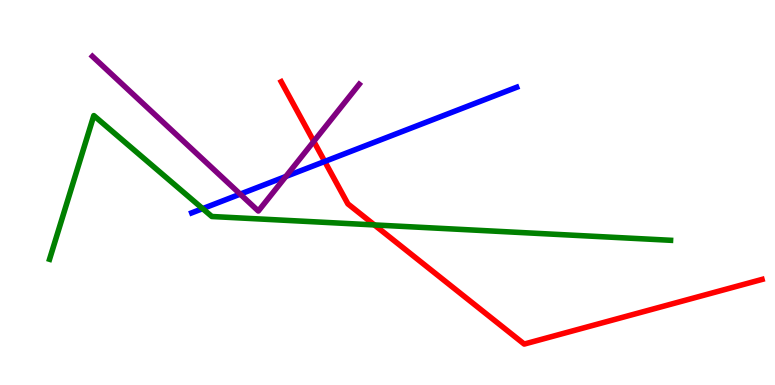[{'lines': ['blue', 'red'], 'intersections': [{'x': 4.19, 'y': 5.81}]}, {'lines': ['green', 'red'], 'intersections': [{'x': 4.83, 'y': 4.16}]}, {'lines': ['purple', 'red'], 'intersections': [{'x': 4.05, 'y': 6.33}]}, {'lines': ['blue', 'green'], 'intersections': [{'x': 2.61, 'y': 4.58}]}, {'lines': ['blue', 'purple'], 'intersections': [{'x': 3.1, 'y': 4.96}, {'x': 3.69, 'y': 5.42}]}, {'lines': ['green', 'purple'], 'intersections': []}]